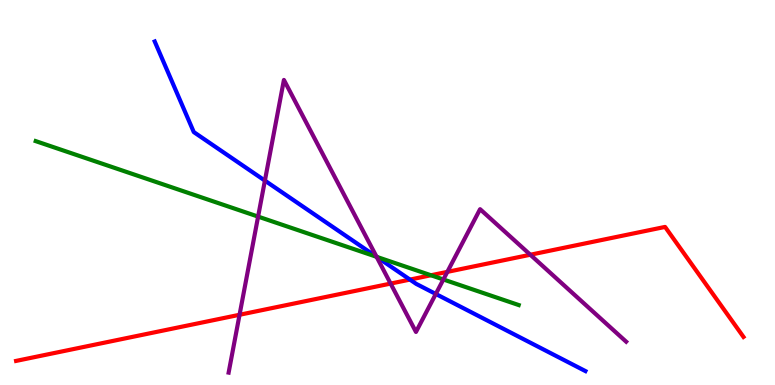[{'lines': ['blue', 'red'], 'intersections': [{'x': 5.29, 'y': 2.74}]}, {'lines': ['green', 'red'], 'intersections': [{'x': 5.56, 'y': 2.85}]}, {'lines': ['purple', 'red'], 'intersections': [{'x': 3.09, 'y': 1.82}, {'x': 5.04, 'y': 2.63}, {'x': 5.77, 'y': 2.94}, {'x': 6.84, 'y': 3.38}]}, {'lines': ['blue', 'green'], 'intersections': [{'x': 4.86, 'y': 3.33}]}, {'lines': ['blue', 'purple'], 'intersections': [{'x': 3.42, 'y': 5.31}, {'x': 4.86, 'y': 3.33}, {'x': 5.62, 'y': 2.36}]}, {'lines': ['green', 'purple'], 'intersections': [{'x': 3.33, 'y': 4.37}, {'x': 4.86, 'y': 3.33}, {'x': 5.72, 'y': 2.74}]}]